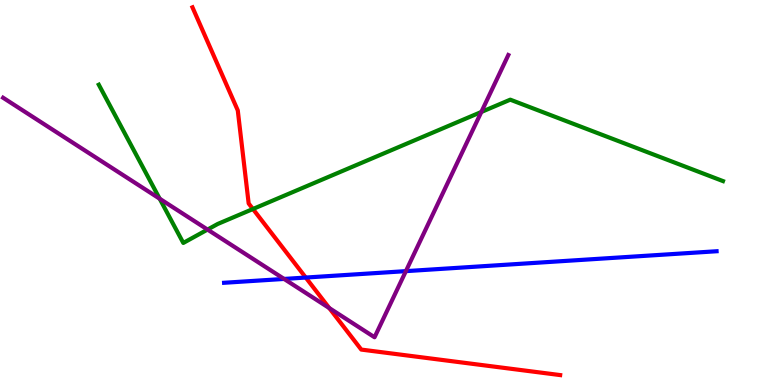[{'lines': ['blue', 'red'], 'intersections': [{'x': 3.95, 'y': 2.79}]}, {'lines': ['green', 'red'], 'intersections': [{'x': 3.26, 'y': 4.57}]}, {'lines': ['purple', 'red'], 'intersections': [{'x': 4.25, 'y': 2.0}]}, {'lines': ['blue', 'green'], 'intersections': []}, {'lines': ['blue', 'purple'], 'intersections': [{'x': 3.67, 'y': 2.75}, {'x': 5.24, 'y': 2.96}]}, {'lines': ['green', 'purple'], 'intersections': [{'x': 2.06, 'y': 4.84}, {'x': 2.68, 'y': 4.04}, {'x': 6.21, 'y': 7.09}]}]